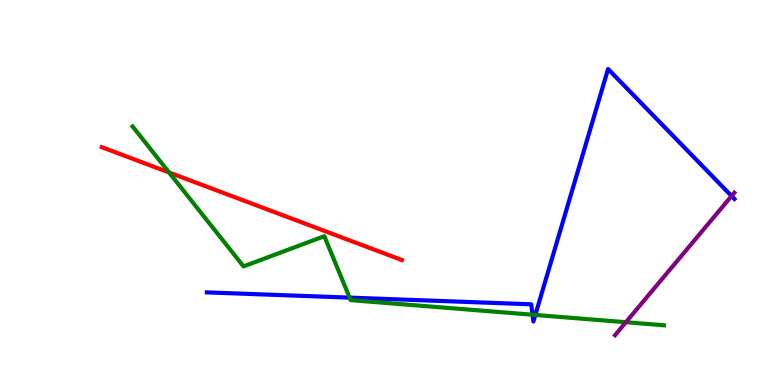[{'lines': ['blue', 'red'], 'intersections': []}, {'lines': ['green', 'red'], 'intersections': [{'x': 2.18, 'y': 5.52}]}, {'lines': ['purple', 'red'], 'intersections': []}, {'lines': ['blue', 'green'], 'intersections': [{'x': 4.51, 'y': 2.27}, {'x': 6.87, 'y': 1.83}, {'x': 6.91, 'y': 1.82}]}, {'lines': ['blue', 'purple'], 'intersections': [{'x': 9.44, 'y': 4.91}]}, {'lines': ['green', 'purple'], 'intersections': [{'x': 8.08, 'y': 1.63}]}]